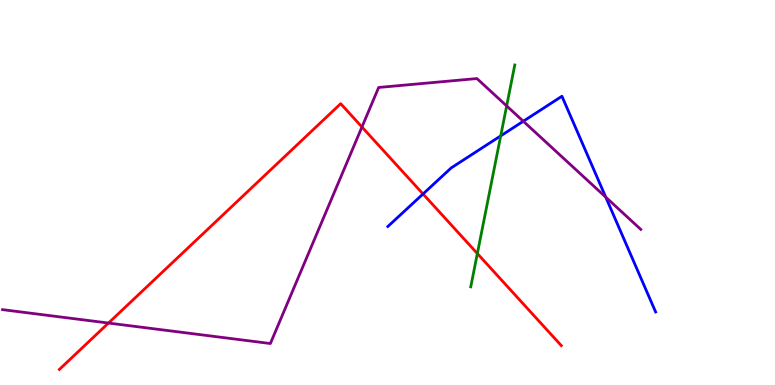[{'lines': ['blue', 'red'], 'intersections': [{'x': 5.46, 'y': 4.96}]}, {'lines': ['green', 'red'], 'intersections': [{'x': 6.16, 'y': 3.41}]}, {'lines': ['purple', 'red'], 'intersections': [{'x': 1.4, 'y': 1.61}, {'x': 4.67, 'y': 6.7}]}, {'lines': ['blue', 'green'], 'intersections': [{'x': 6.46, 'y': 6.47}]}, {'lines': ['blue', 'purple'], 'intersections': [{'x': 6.75, 'y': 6.85}, {'x': 7.82, 'y': 4.88}]}, {'lines': ['green', 'purple'], 'intersections': [{'x': 6.54, 'y': 7.25}]}]